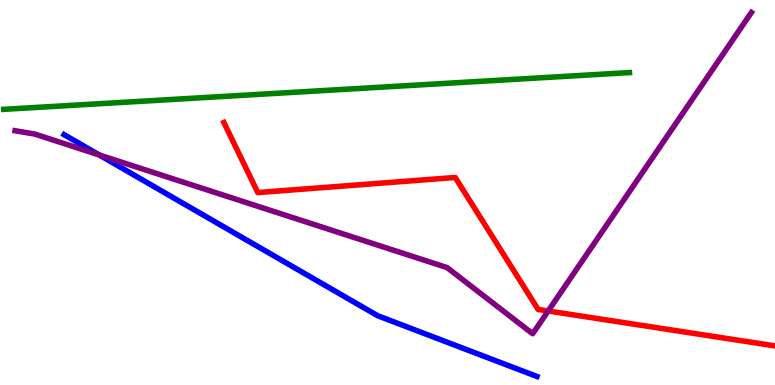[{'lines': ['blue', 'red'], 'intersections': []}, {'lines': ['green', 'red'], 'intersections': []}, {'lines': ['purple', 'red'], 'intersections': [{'x': 7.07, 'y': 1.92}]}, {'lines': ['blue', 'green'], 'intersections': []}, {'lines': ['blue', 'purple'], 'intersections': [{'x': 1.28, 'y': 5.98}]}, {'lines': ['green', 'purple'], 'intersections': []}]